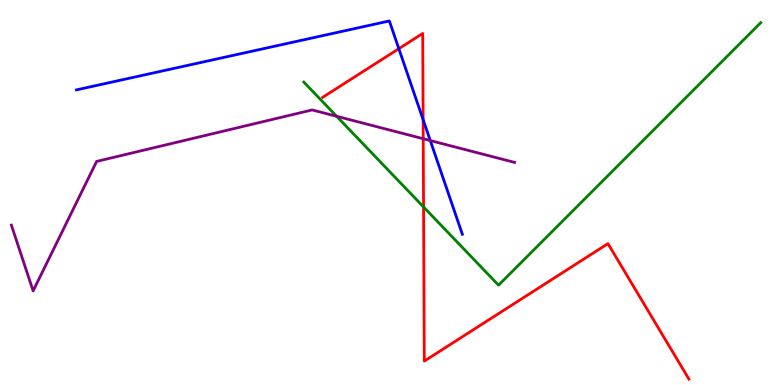[{'lines': ['blue', 'red'], 'intersections': [{'x': 5.15, 'y': 8.74}, {'x': 5.46, 'y': 6.89}]}, {'lines': ['green', 'red'], 'intersections': [{'x': 5.47, 'y': 4.62}]}, {'lines': ['purple', 'red'], 'intersections': [{'x': 5.46, 'y': 6.4}]}, {'lines': ['blue', 'green'], 'intersections': []}, {'lines': ['blue', 'purple'], 'intersections': [{'x': 5.55, 'y': 6.35}]}, {'lines': ['green', 'purple'], 'intersections': [{'x': 4.34, 'y': 6.98}]}]